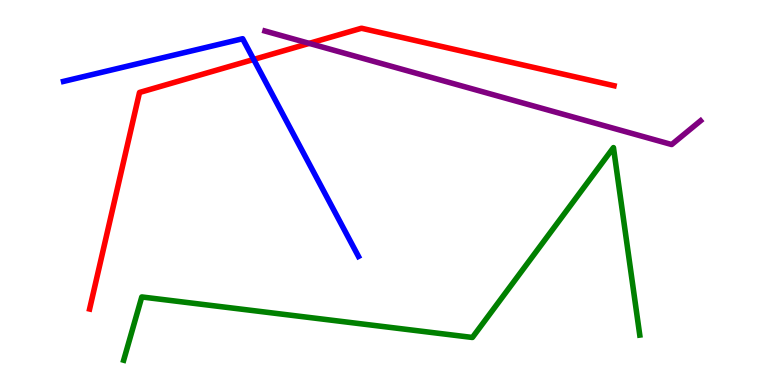[{'lines': ['blue', 'red'], 'intersections': [{'x': 3.27, 'y': 8.46}]}, {'lines': ['green', 'red'], 'intersections': []}, {'lines': ['purple', 'red'], 'intersections': [{'x': 3.99, 'y': 8.87}]}, {'lines': ['blue', 'green'], 'intersections': []}, {'lines': ['blue', 'purple'], 'intersections': []}, {'lines': ['green', 'purple'], 'intersections': []}]